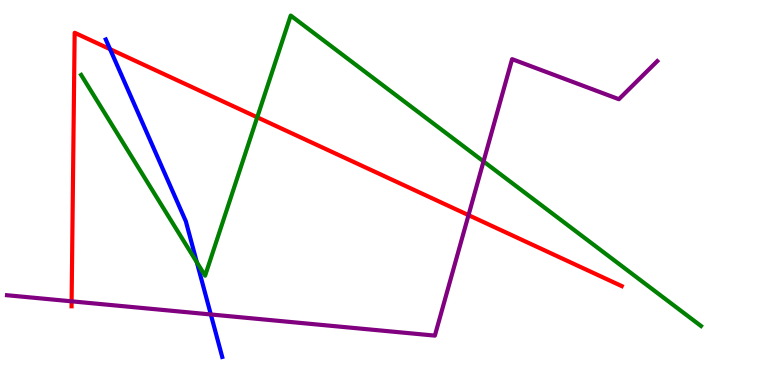[{'lines': ['blue', 'red'], 'intersections': [{'x': 1.42, 'y': 8.72}]}, {'lines': ['green', 'red'], 'intersections': [{'x': 3.32, 'y': 6.95}]}, {'lines': ['purple', 'red'], 'intersections': [{'x': 0.924, 'y': 2.17}, {'x': 6.05, 'y': 4.41}]}, {'lines': ['blue', 'green'], 'intersections': [{'x': 2.54, 'y': 3.19}]}, {'lines': ['blue', 'purple'], 'intersections': [{'x': 2.72, 'y': 1.83}]}, {'lines': ['green', 'purple'], 'intersections': [{'x': 6.24, 'y': 5.81}]}]